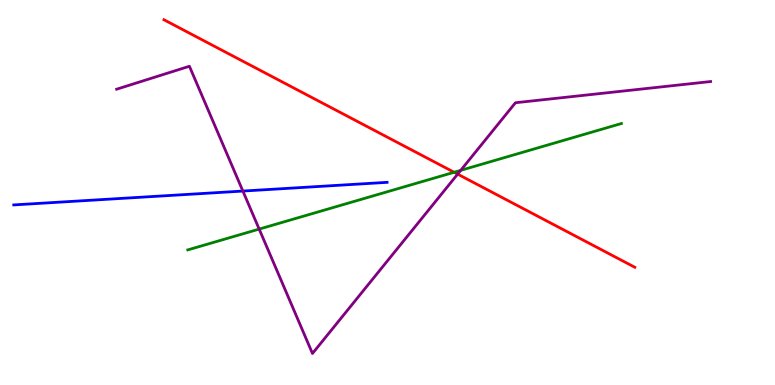[{'lines': ['blue', 'red'], 'intersections': []}, {'lines': ['green', 'red'], 'intersections': [{'x': 5.86, 'y': 5.53}]}, {'lines': ['purple', 'red'], 'intersections': [{'x': 5.91, 'y': 5.48}]}, {'lines': ['blue', 'green'], 'intersections': []}, {'lines': ['blue', 'purple'], 'intersections': [{'x': 3.13, 'y': 5.04}]}, {'lines': ['green', 'purple'], 'intersections': [{'x': 3.34, 'y': 4.05}, {'x': 5.94, 'y': 5.58}]}]